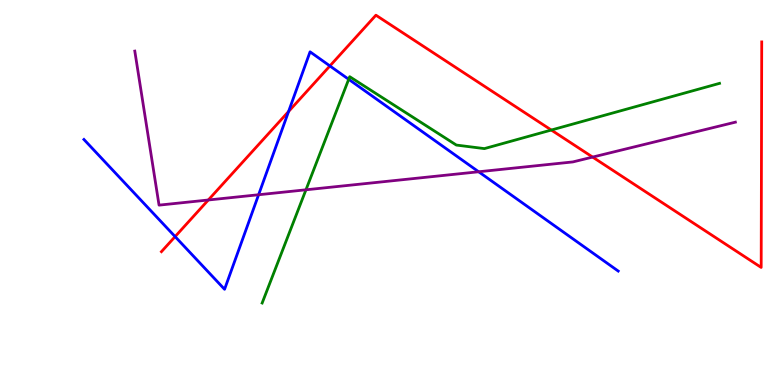[{'lines': ['blue', 'red'], 'intersections': [{'x': 2.26, 'y': 3.85}, {'x': 3.72, 'y': 7.1}, {'x': 4.26, 'y': 8.29}]}, {'lines': ['green', 'red'], 'intersections': [{'x': 7.11, 'y': 6.62}]}, {'lines': ['purple', 'red'], 'intersections': [{'x': 2.69, 'y': 4.81}, {'x': 7.65, 'y': 5.92}]}, {'lines': ['blue', 'green'], 'intersections': [{'x': 4.5, 'y': 7.94}]}, {'lines': ['blue', 'purple'], 'intersections': [{'x': 3.34, 'y': 4.94}, {'x': 6.18, 'y': 5.54}]}, {'lines': ['green', 'purple'], 'intersections': [{'x': 3.95, 'y': 5.07}]}]